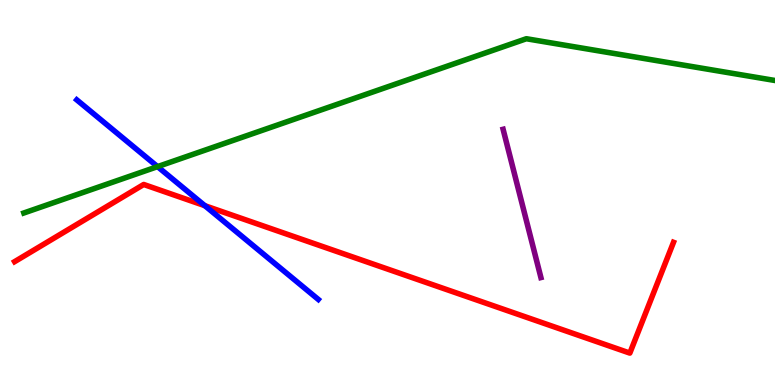[{'lines': ['blue', 'red'], 'intersections': [{'x': 2.64, 'y': 4.66}]}, {'lines': ['green', 'red'], 'intersections': []}, {'lines': ['purple', 'red'], 'intersections': []}, {'lines': ['blue', 'green'], 'intersections': [{'x': 2.03, 'y': 5.67}]}, {'lines': ['blue', 'purple'], 'intersections': []}, {'lines': ['green', 'purple'], 'intersections': []}]